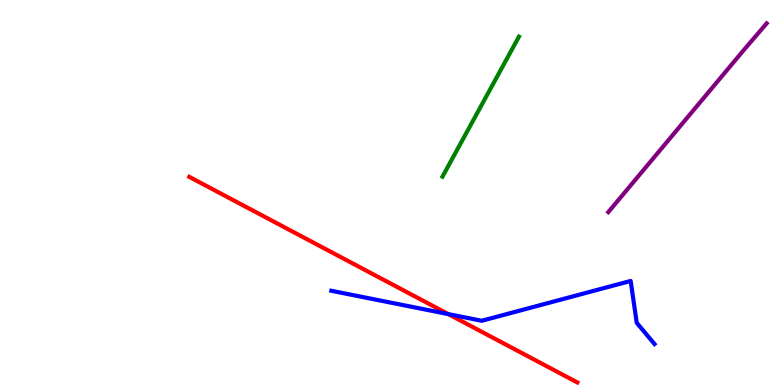[{'lines': ['blue', 'red'], 'intersections': [{'x': 5.79, 'y': 1.84}]}, {'lines': ['green', 'red'], 'intersections': []}, {'lines': ['purple', 'red'], 'intersections': []}, {'lines': ['blue', 'green'], 'intersections': []}, {'lines': ['blue', 'purple'], 'intersections': []}, {'lines': ['green', 'purple'], 'intersections': []}]